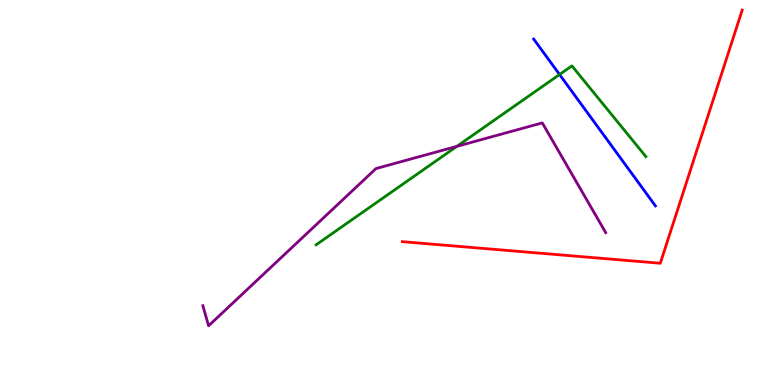[{'lines': ['blue', 'red'], 'intersections': []}, {'lines': ['green', 'red'], 'intersections': []}, {'lines': ['purple', 'red'], 'intersections': []}, {'lines': ['blue', 'green'], 'intersections': [{'x': 7.22, 'y': 8.06}]}, {'lines': ['blue', 'purple'], 'intersections': []}, {'lines': ['green', 'purple'], 'intersections': [{'x': 5.89, 'y': 6.2}]}]